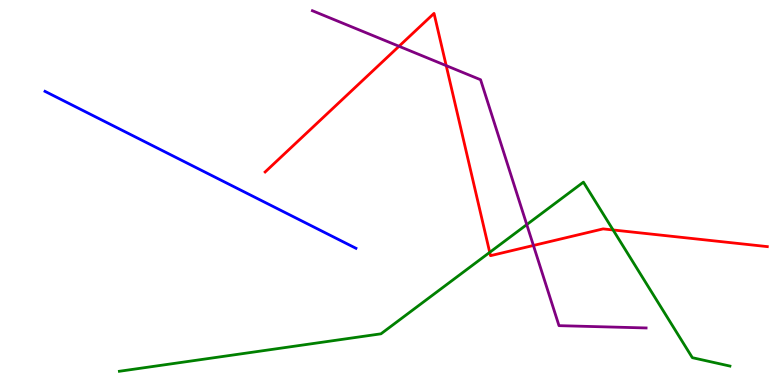[{'lines': ['blue', 'red'], 'intersections': []}, {'lines': ['green', 'red'], 'intersections': [{'x': 6.32, 'y': 3.45}, {'x': 7.91, 'y': 4.03}]}, {'lines': ['purple', 'red'], 'intersections': [{'x': 5.15, 'y': 8.8}, {'x': 5.76, 'y': 8.3}, {'x': 6.88, 'y': 3.62}]}, {'lines': ['blue', 'green'], 'intersections': []}, {'lines': ['blue', 'purple'], 'intersections': []}, {'lines': ['green', 'purple'], 'intersections': [{'x': 6.8, 'y': 4.17}]}]